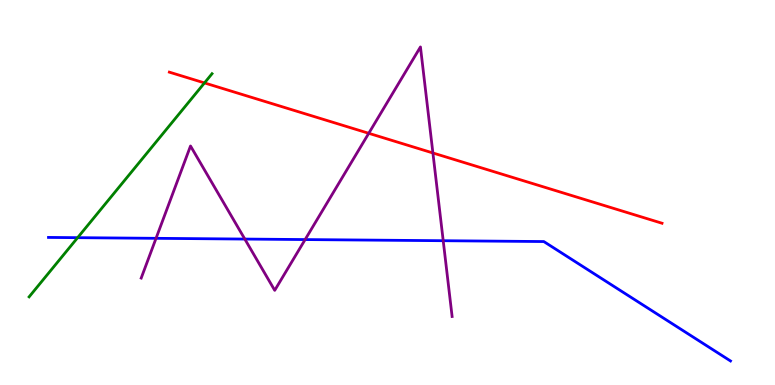[{'lines': ['blue', 'red'], 'intersections': []}, {'lines': ['green', 'red'], 'intersections': [{'x': 2.64, 'y': 7.85}]}, {'lines': ['purple', 'red'], 'intersections': [{'x': 4.76, 'y': 6.54}, {'x': 5.59, 'y': 6.03}]}, {'lines': ['blue', 'green'], 'intersections': [{'x': 1.0, 'y': 3.83}]}, {'lines': ['blue', 'purple'], 'intersections': [{'x': 2.01, 'y': 3.81}, {'x': 3.16, 'y': 3.79}, {'x': 3.94, 'y': 3.78}, {'x': 5.72, 'y': 3.75}]}, {'lines': ['green', 'purple'], 'intersections': []}]